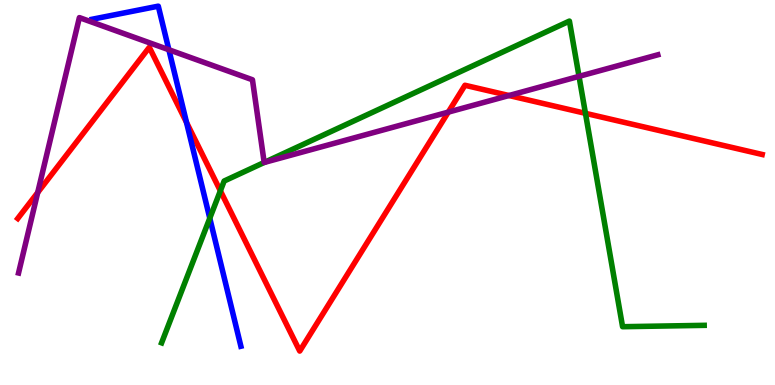[{'lines': ['blue', 'red'], 'intersections': [{'x': 2.41, 'y': 6.82}]}, {'lines': ['green', 'red'], 'intersections': [{'x': 2.84, 'y': 5.04}, {'x': 7.55, 'y': 7.06}]}, {'lines': ['purple', 'red'], 'intersections': [{'x': 0.487, 'y': 5.0}, {'x': 5.78, 'y': 7.09}, {'x': 6.57, 'y': 7.52}]}, {'lines': ['blue', 'green'], 'intersections': [{'x': 2.71, 'y': 4.33}]}, {'lines': ['blue', 'purple'], 'intersections': [{'x': 2.18, 'y': 8.71}]}, {'lines': ['green', 'purple'], 'intersections': [{'x': 3.41, 'y': 5.78}, {'x': 7.47, 'y': 8.02}]}]